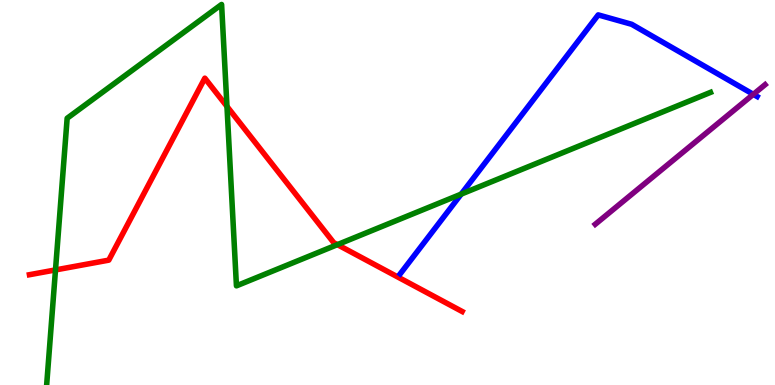[{'lines': ['blue', 'red'], 'intersections': []}, {'lines': ['green', 'red'], 'intersections': [{'x': 0.716, 'y': 2.99}, {'x': 2.93, 'y': 7.24}, {'x': 4.35, 'y': 3.65}]}, {'lines': ['purple', 'red'], 'intersections': []}, {'lines': ['blue', 'green'], 'intersections': [{'x': 5.95, 'y': 4.96}]}, {'lines': ['blue', 'purple'], 'intersections': [{'x': 9.72, 'y': 7.55}]}, {'lines': ['green', 'purple'], 'intersections': []}]